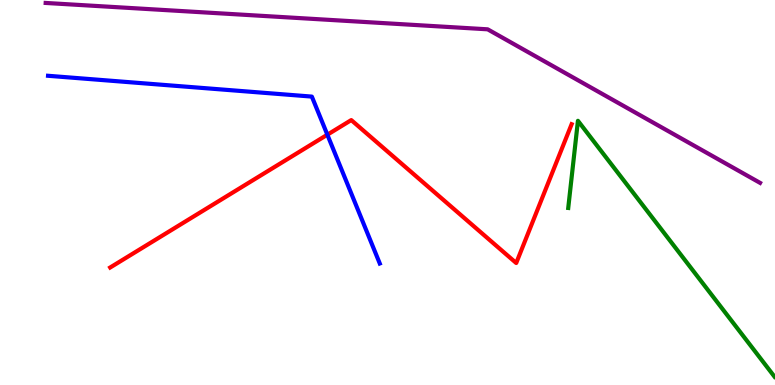[{'lines': ['blue', 'red'], 'intersections': [{'x': 4.22, 'y': 6.5}]}, {'lines': ['green', 'red'], 'intersections': []}, {'lines': ['purple', 'red'], 'intersections': []}, {'lines': ['blue', 'green'], 'intersections': []}, {'lines': ['blue', 'purple'], 'intersections': []}, {'lines': ['green', 'purple'], 'intersections': []}]